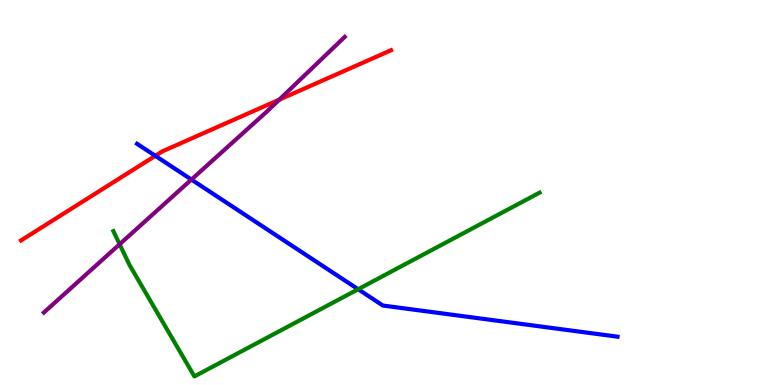[{'lines': ['blue', 'red'], 'intersections': [{'x': 2.0, 'y': 5.95}]}, {'lines': ['green', 'red'], 'intersections': []}, {'lines': ['purple', 'red'], 'intersections': [{'x': 3.6, 'y': 7.41}]}, {'lines': ['blue', 'green'], 'intersections': [{'x': 4.62, 'y': 2.49}]}, {'lines': ['blue', 'purple'], 'intersections': [{'x': 2.47, 'y': 5.34}]}, {'lines': ['green', 'purple'], 'intersections': [{'x': 1.54, 'y': 3.66}]}]